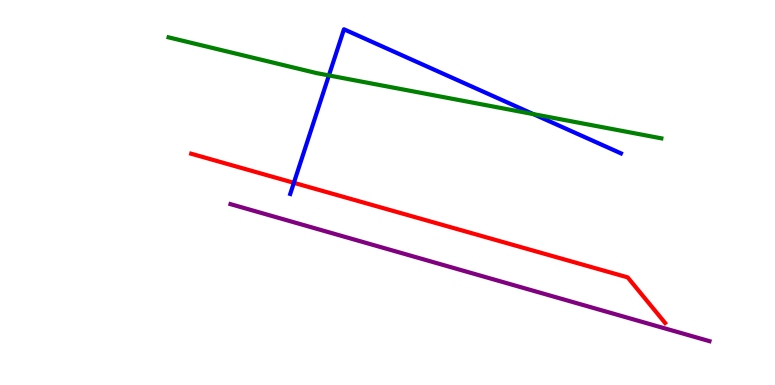[{'lines': ['blue', 'red'], 'intersections': [{'x': 3.79, 'y': 5.25}]}, {'lines': ['green', 'red'], 'intersections': []}, {'lines': ['purple', 'red'], 'intersections': []}, {'lines': ['blue', 'green'], 'intersections': [{'x': 4.24, 'y': 8.04}, {'x': 6.88, 'y': 7.04}]}, {'lines': ['blue', 'purple'], 'intersections': []}, {'lines': ['green', 'purple'], 'intersections': []}]